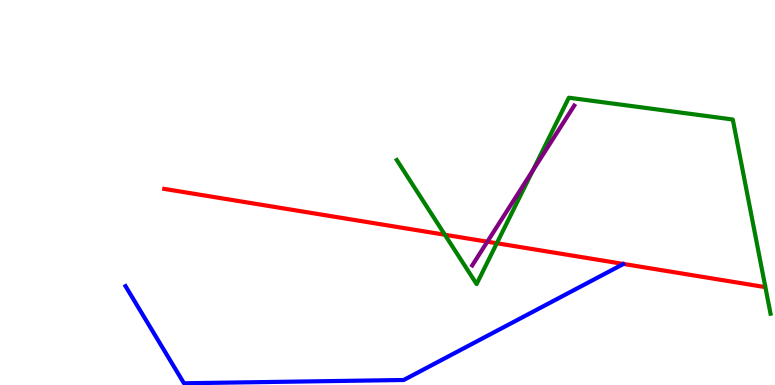[{'lines': ['blue', 'red'], 'intersections': []}, {'lines': ['green', 'red'], 'intersections': [{'x': 5.74, 'y': 3.9}, {'x': 6.41, 'y': 3.68}]}, {'lines': ['purple', 'red'], 'intersections': [{'x': 6.29, 'y': 3.72}]}, {'lines': ['blue', 'green'], 'intersections': []}, {'lines': ['blue', 'purple'], 'intersections': []}, {'lines': ['green', 'purple'], 'intersections': [{'x': 6.88, 'y': 5.57}]}]